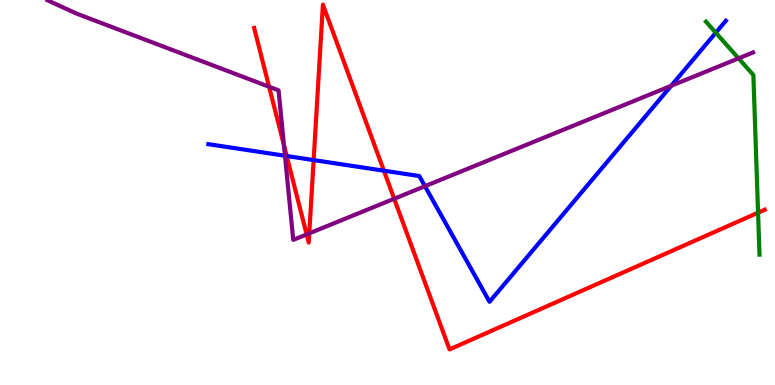[{'lines': ['blue', 'red'], 'intersections': [{'x': 3.7, 'y': 5.95}, {'x': 4.05, 'y': 5.84}, {'x': 4.95, 'y': 5.57}]}, {'lines': ['green', 'red'], 'intersections': [{'x': 9.78, 'y': 4.48}]}, {'lines': ['purple', 'red'], 'intersections': [{'x': 3.47, 'y': 7.75}, {'x': 3.66, 'y': 6.23}, {'x': 3.96, 'y': 3.91}, {'x': 3.99, 'y': 3.94}, {'x': 5.09, 'y': 4.84}]}, {'lines': ['blue', 'green'], 'intersections': [{'x': 9.24, 'y': 9.15}]}, {'lines': ['blue', 'purple'], 'intersections': [{'x': 3.68, 'y': 5.95}, {'x': 5.48, 'y': 5.16}, {'x': 8.66, 'y': 7.77}]}, {'lines': ['green', 'purple'], 'intersections': [{'x': 9.53, 'y': 8.48}]}]